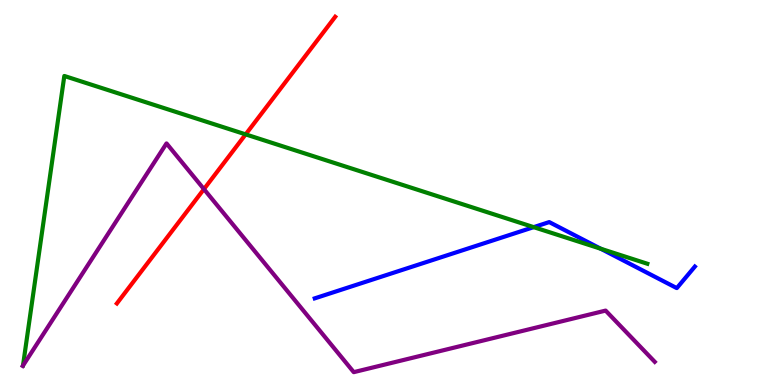[{'lines': ['blue', 'red'], 'intersections': []}, {'lines': ['green', 'red'], 'intersections': [{'x': 3.17, 'y': 6.51}]}, {'lines': ['purple', 'red'], 'intersections': [{'x': 2.63, 'y': 5.09}]}, {'lines': ['blue', 'green'], 'intersections': [{'x': 6.89, 'y': 4.1}, {'x': 7.75, 'y': 3.54}]}, {'lines': ['blue', 'purple'], 'intersections': []}, {'lines': ['green', 'purple'], 'intersections': []}]